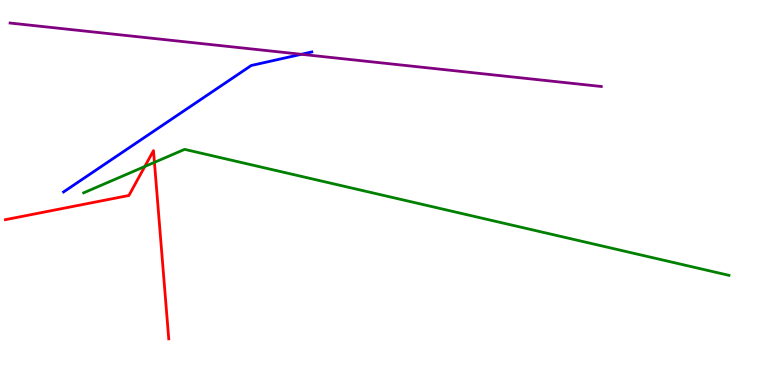[{'lines': ['blue', 'red'], 'intersections': []}, {'lines': ['green', 'red'], 'intersections': [{'x': 1.87, 'y': 5.68}, {'x': 1.99, 'y': 5.78}]}, {'lines': ['purple', 'red'], 'intersections': []}, {'lines': ['blue', 'green'], 'intersections': []}, {'lines': ['blue', 'purple'], 'intersections': [{'x': 3.89, 'y': 8.59}]}, {'lines': ['green', 'purple'], 'intersections': []}]